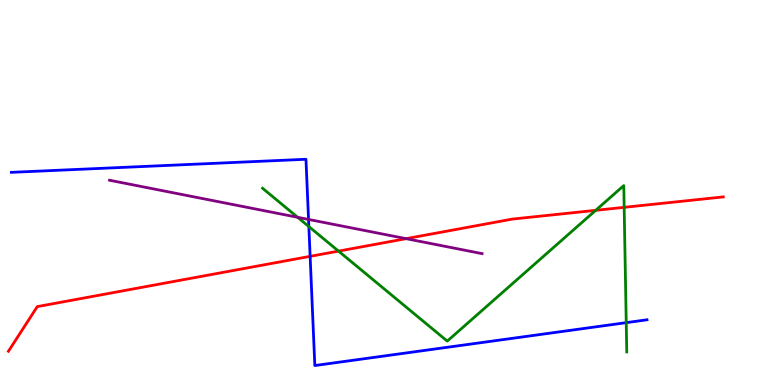[{'lines': ['blue', 'red'], 'intersections': [{'x': 4.0, 'y': 3.34}]}, {'lines': ['green', 'red'], 'intersections': [{'x': 4.37, 'y': 3.48}, {'x': 7.69, 'y': 4.54}, {'x': 8.05, 'y': 4.61}]}, {'lines': ['purple', 'red'], 'intersections': [{'x': 5.24, 'y': 3.8}]}, {'lines': ['blue', 'green'], 'intersections': [{'x': 3.99, 'y': 4.12}, {'x': 8.08, 'y': 1.62}]}, {'lines': ['blue', 'purple'], 'intersections': [{'x': 3.98, 'y': 4.3}]}, {'lines': ['green', 'purple'], 'intersections': [{'x': 3.84, 'y': 4.36}]}]